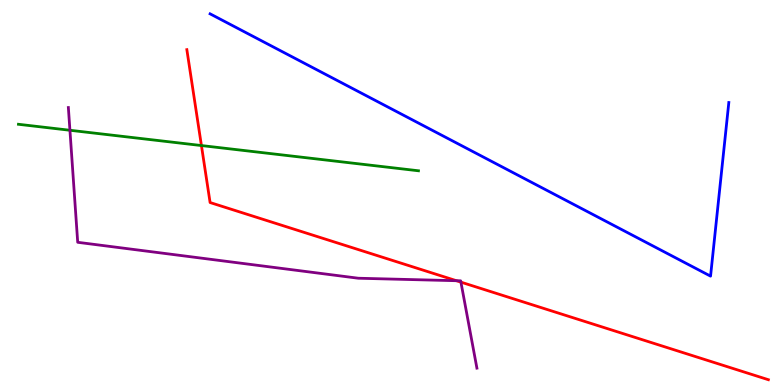[{'lines': ['blue', 'red'], 'intersections': []}, {'lines': ['green', 'red'], 'intersections': [{'x': 2.6, 'y': 6.22}]}, {'lines': ['purple', 'red'], 'intersections': [{'x': 5.89, 'y': 2.71}, {'x': 5.95, 'y': 2.67}]}, {'lines': ['blue', 'green'], 'intersections': []}, {'lines': ['blue', 'purple'], 'intersections': []}, {'lines': ['green', 'purple'], 'intersections': [{'x': 0.902, 'y': 6.62}]}]